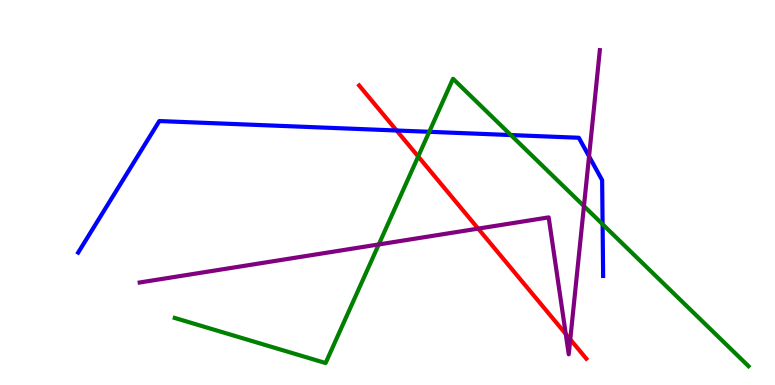[{'lines': ['blue', 'red'], 'intersections': [{'x': 5.12, 'y': 6.61}]}, {'lines': ['green', 'red'], 'intersections': [{'x': 5.4, 'y': 5.94}]}, {'lines': ['purple', 'red'], 'intersections': [{'x': 6.17, 'y': 4.06}, {'x': 7.3, 'y': 1.33}, {'x': 7.36, 'y': 1.18}]}, {'lines': ['blue', 'green'], 'intersections': [{'x': 5.54, 'y': 6.58}, {'x': 6.59, 'y': 6.49}, {'x': 7.78, 'y': 4.18}]}, {'lines': ['blue', 'purple'], 'intersections': [{'x': 7.6, 'y': 5.94}]}, {'lines': ['green', 'purple'], 'intersections': [{'x': 4.89, 'y': 3.65}, {'x': 7.53, 'y': 4.65}]}]